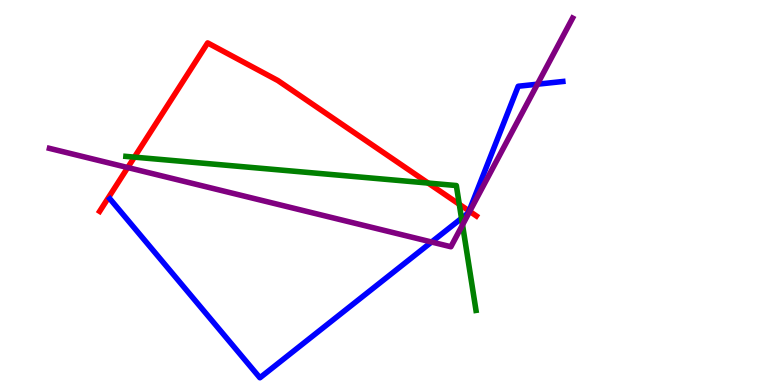[{'lines': ['blue', 'red'], 'intersections': [{'x': 6.05, 'y': 4.52}]}, {'lines': ['green', 'red'], 'intersections': [{'x': 1.73, 'y': 5.92}, {'x': 5.52, 'y': 5.25}, {'x': 5.93, 'y': 4.69}]}, {'lines': ['purple', 'red'], 'intersections': [{'x': 1.65, 'y': 5.65}, {'x': 6.06, 'y': 4.51}]}, {'lines': ['blue', 'green'], 'intersections': [{'x': 5.95, 'y': 4.33}]}, {'lines': ['blue', 'purple'], 'intersections': [{'x': 5.57, 'y': 3.71}, {'x': 6.93, 'y': 7.81}]}, {'lines': ['green', 'purple'], 'intersections': [{'x': 5.97, 'y': 4.16}]}]